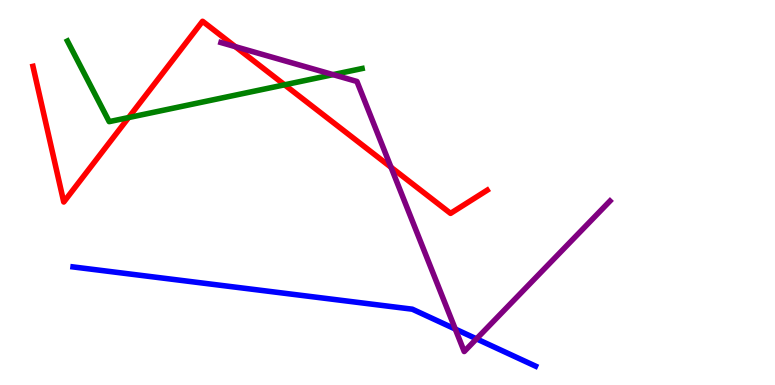[{'lines': ['blue', 'red'], 'intersections': []}, {'lines': ['green', 'red'], 'intersections': [{'x': 1.66, 'y': 6.95}, {'x': 3.67, 'y': 7.8}]}, {'lines': ['purple', 'red'], 'intersections': [{'x': 3.04, 'y': 8.79}, {'x': 5.05, 'y': 5.66}]}, {'lines': ['blue', 'green'], 'intersections': []}, {'lines': ['blue', 'purple'], 'intersections': [{'x': 5.87, 'y': 1.45}, {'x': 6.15, 'y': 1.2}]}, {'lines': ['green', 'purple'], 'intersections': [{'x': 4.3, 'y': 8.06}]}]